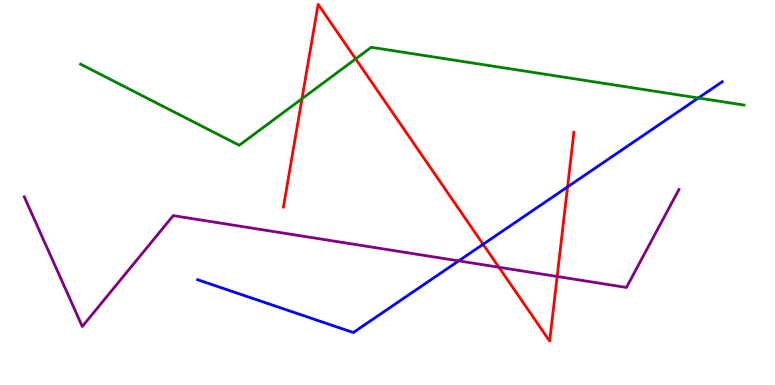[{'lines': ['blue', 'red'], 'intersections': [{'x': 6.23, 'y': 3.65}, {'x': 7.32, 'y': 5.15}]}, {'lines': ['green', 'red'], 'intersections': [{'x': 3.9, 'y': 7.44}, {'x': 4.59, 'y': 8.47}]}, {'lines': ['purple', 'red'], 'intersections': [{'x': 6.44, 'y': 3.06}, {'x': 7.19, 'y': 2.82}]}, {'lines': ['blue', 'green'], 'intersections': [{'x': 9.01, 'y': 7.45}]}, {'lines': ['blue', 'purple'], 'intersections': [{'x': 5.92, 'y': 3.22}]}, {'lines': ['green', 'purple'], 'intersections': []}]